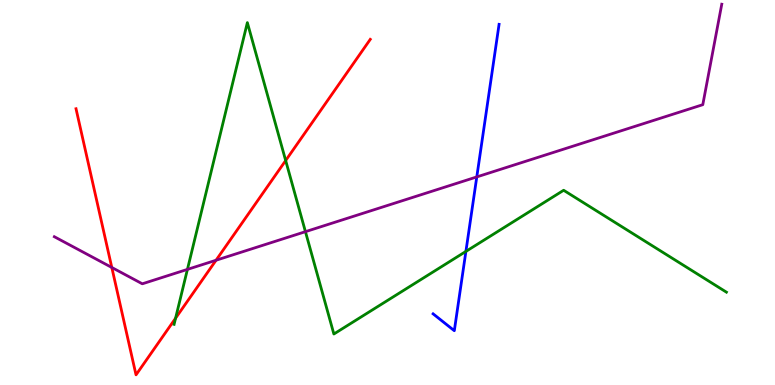[{'lines': ['blue', 'red'], 'intersections': []}, {'lines': ['green', 'red'], 'intersections': [{'x': 2.27, 'y': 1.74}, {'x': 3.69, 'y': 5.83}]}, {'lines': ['purple', 'red'], 'intersections': [{'x': 1.44, 'y': 3.05}, {'x': 2.79, 'y': 3.24}]}, {'lines': ['blue', 'green'], 'intersections': [{'x': 6.01, 'y': 3.47}]}, {'lines': ['blue', 'purple'], 'intersections': [{'x': 6.15, 'y': 5.4}]}, {'lines': ['green', 'purple'], 'intersections': [{'x': 2.42, 'y': 3.0}, {'x': 3.94, 'y': 3.98}]}]